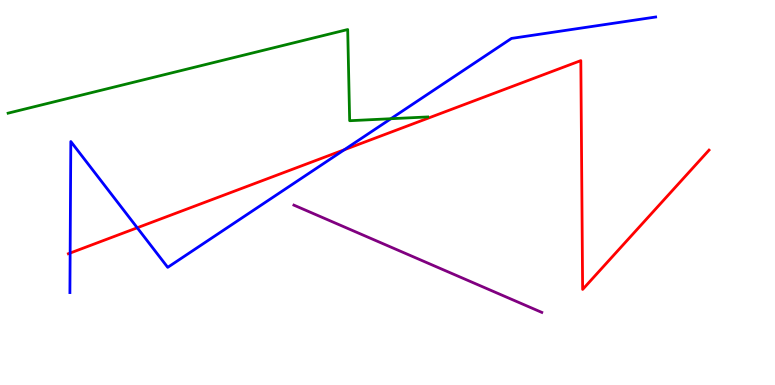[{'lines': ['blue', 'red'], 'intersections': [{'x': 0.905, 'y': 3.43}, {'x': 1.77, 'y': 4.08}, {'x': 4.44, 'y': 6.11}]}, {'lines': ['green', 'red'], 'intersections': []}, {'lines': ['purple', 'red'], 'intersections': []}, {'lines': ['blue', 'green'], 'intersections': [{'x': 5.04, 'y': 6.92}]}, {'lines': ['blue', 'purple'], 'intersections': []}, {'lines': ['green', 'purple'], 'intersections': []}]